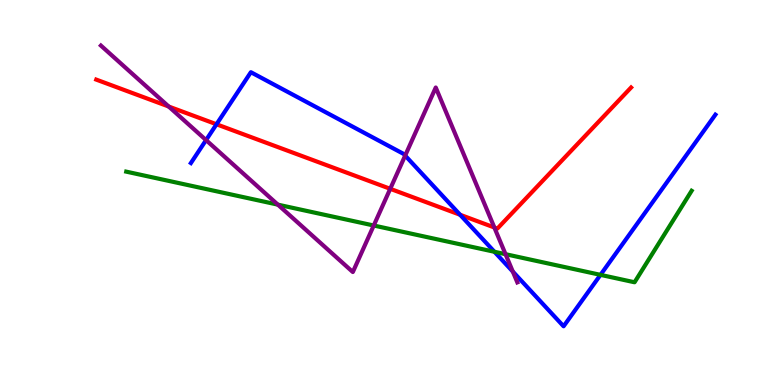[{'lines': ['blue', 'red'], 'intersections': [{'x': 2.79, 'y': 6.77}, {'x': 5.94, 'y': 4.42}]}, {'lines': ['green', 'red'], 'intersections': []}, {'lines': ['purple', 'red'], 'intersections': [{'x': 2.18, 'y': 7.23}, {'x': 5.04, 'y': 5.1}, {'x': 6.38, 'y': 4.09}]}, {'lines': ['blue', 'green'], 'intersections': [{'x': 6.38, 'y': 3.46}, {'x': 7.75, 'y': 2.86}]}, {'lines': ['blue', 'purple'], 'intersections': [{'x': 2.66, 'y': 6.36}, {'x': 5.23, 'y': 5.96}, {'x': 6.62, 'y': 2.95}]}, {'lines': ['green', 'purple'], 'intersections': [{'x': 3.59, 'y': 4.68}, {'x': 4.82, 'y': 4.14}, {'x': 6.52, 'y': 3.4}]}]